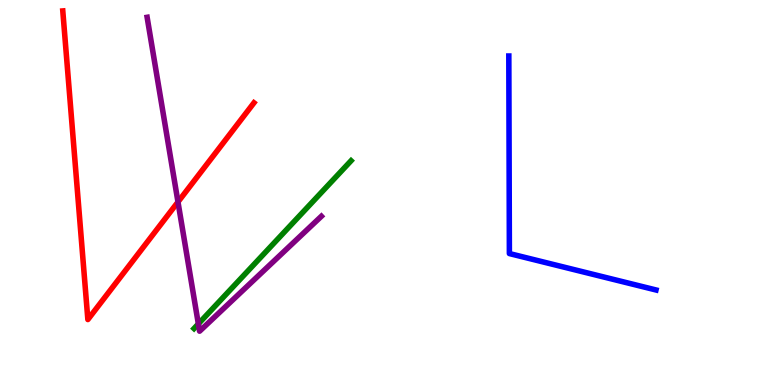[{'lines': ['blue', 'red'], 'intersections': []}, {'lines': ['green', 'red'], 'intersections': []}, {'lines': ['purple', 'red'], 'intersections': [{'x': 2.3, 'y': 4.75}]}, {'lines': ['blue', 'green'], 'intersections': []}, {'lines': ['blue', 'purple'], 'intersections': []}, {'lines': ['green', 'purple'], 'intersections': [{'x': 2.56, 'y': 1.59}]}]